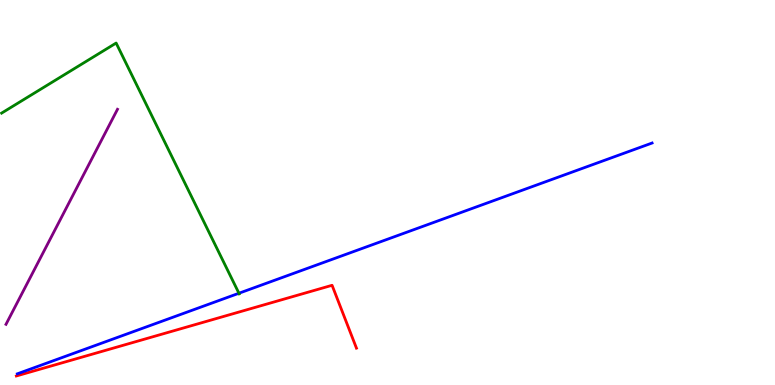[{'lines': ['blue', 'red'], 'intersections': []}, {'lines': ['green', 'red'], 'intersections': []}, {'lines': ['purple', 'red'], 'intersections': []}, {'lines': ['blue', 'green'], 'intersections': [{'x': 3.08, 'y': 2.38}]}, {'lines': ['blue', 'purple'], 'intersections': []}, {'lines': ['green', 'purple'], 'intersections': []}]